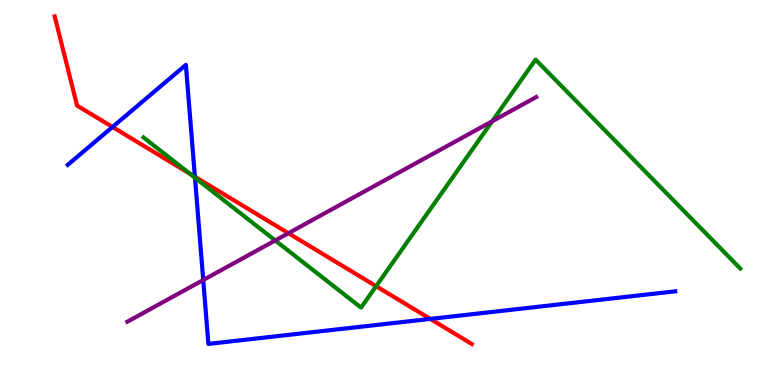[{'lines': ['blue', 'red'], 'intersections': [{'x': 1.45, 'y': 6.7}, {'x': 2.51, 'y': 5.41}, {'x': 5.55, 'y': 1.72}]}, {'lines': ['green', 'red'], 'intersections': [{'x': 2.45, 'y': 5.49}, {'x': 4.85, 'y': 2.57}]}, {'lines': ['purple', 'red'], 'intersections': [{'x': 3.72, 'y': 3.94}]}, {'lines': ['blue', 'green'], 'intersections': [{'x': 2.52, 'y': 5.38}]}, {'lines': ['blue', 'purple'], 'intersections': [{'x': 2.62, 'y': 2.73}]}, {'lines': ['green', 'purple'], 'intersections': [{'x': 3.55, 'y': 3.75}, {'x': 6.35, 'y': 6.85}]}]